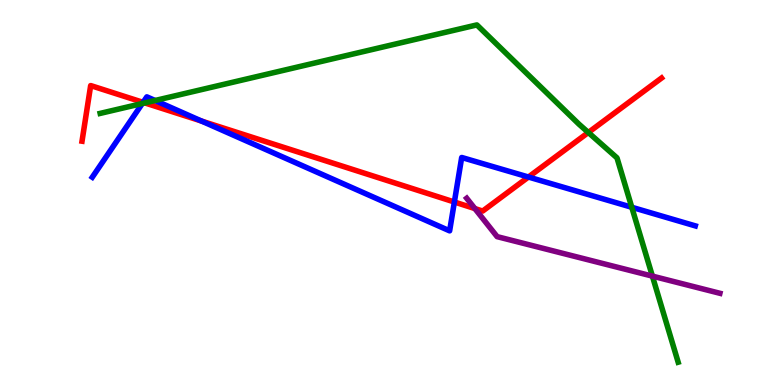[{'lines': ['blue', 'red'], 'intersections': [{'x': 1.85, 'y': 7.34}, {'x': 2.6, 'y': 6.85}, {'x': 5.86, 'y': 4.75}, {'x': 6.82, 'y': 5.4}]}, {'lines': ['green', 'red'], 'intersections': [{'x': 1.87, 'y': 7.33}, {'x': 7.59, 'y': 6.56}]}, {'lines': ['purple', 'red'], 'intersections': [{'x': 6.13, 'y': 4.58}]}, {'lines': ['blue', 'green'], 'intersections': [{'x': 1.84, 'y': 7.31}, {'x': 2.0, 'y': 7.39}, {'x': 8.15, 'y': 4.62}]}, {'lines': ['blue', 'purple'], 'intersections': []}, {'lines': ['green', 'purple'], 'intersections': [{'x': 8.42, 'y': 2.83}]}]